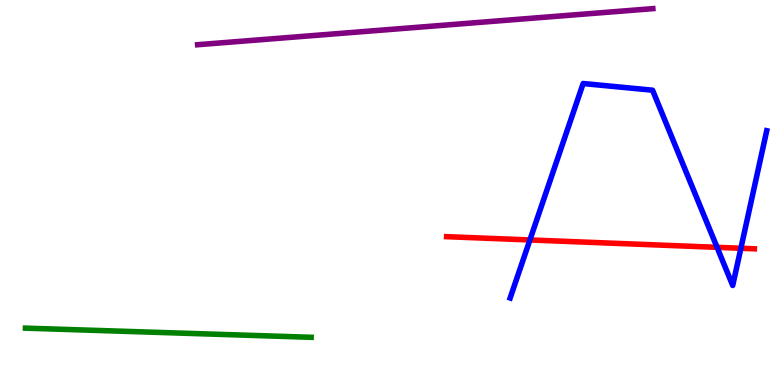[{'lines': ['blue', 'red'], 'intersections': [{'x': 6.84, 'y': 3.77}, {'x': 9.25, 'y': 3.58}, {'x': 9.56, 'y': 3.55}]}, {'lines': ['green', 'red'], 'intersections': []}, {'lines': ['purple', 'red'], 'intersections': []}, {'lines': ['blue', 'green'], 'intersections': []}, {'lines': ['blue', 'purple'], 'intersections': []}, {'lines': ['green', 'purple'], 'intersections': []}]